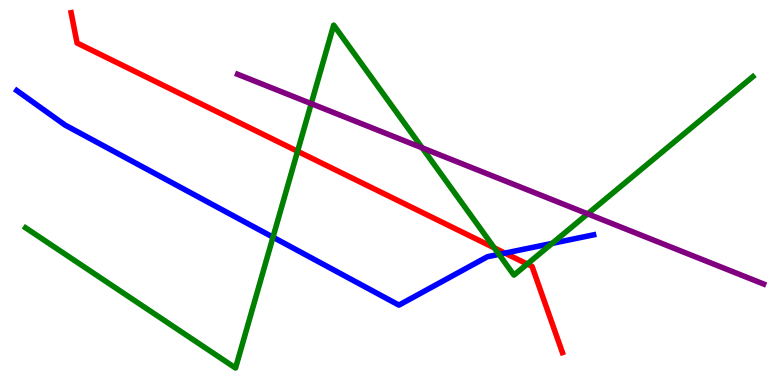[{'lines': ['blue', 'red'], 'intersections': [{'x': 6.52, 'y': 3.43}]}, {'lines': ['green', 'red'], 'intersections': [{'x': 3.84, 'y': 6.07}, {'x': 6.38, 'y': 3.56}, {'x': 6.8, 'y': 3.14}]}, {'lines': ['purple', 'red'], 'intersections': []}, {'lines': ['blue', 'green'], 'intersections': [{'x': 3.52, 'y': 3.84}, {'x': 6.44, 'y': 3.39}, {'x': 7.12, 'y': 3.68}]}, {'lines': ['blue', 'purple'], 'intersections': []}, {'lines': ['green', 'purple'], 'intersections': [{'x': 4.02, 'y': 7.31}, {'x': 5.45, 'y': 6.16}, {'x': 7.58, 'y': 4.45}]}]